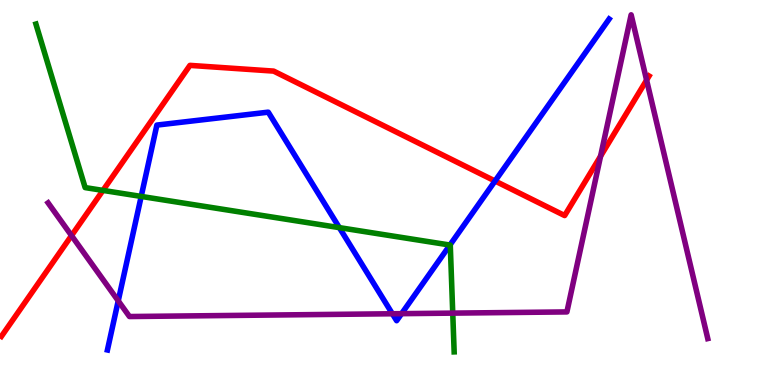[{'lines': ['blue', 'red'], 'intersections': [{'x': 6.39, 'y': 5.3}]}, {'lines': ['green', 'red'], 'intersections': [{'x': 1.33, 'y': 5.05}]}, {'lines': ['purple', 'red'], 'intersections': [{'x': 0.923, 'y': 3.88}, {'x': 7.75, 'y': 5.94}, {'x': 8.34, 'y': 7.92}]}, {'lines': ['blue', 'green'], 'intersections': [{'x': 1.82, 'y': 4.9}, {'x': 4.38, 'y': 4.09}, {'x': 5.81, 'y': 3.64}]}, {'lines': ['blue', 'purple'], 'intersections': [{'x': 1.53, 'y': 2.19}, {'x': 5.06, 'y': 1.85}, {'x': 5.18, 'y': 1.85}]}, {'lines': ['green', 'purple'], 'intersections': [{'x': 5.84, 'y': 1.87}]}]